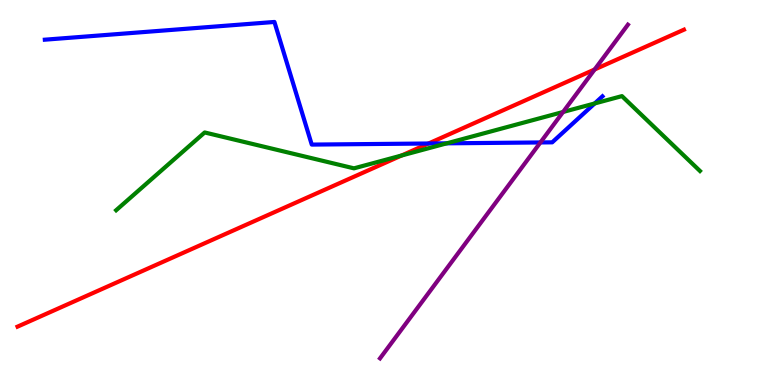[{'lines': ['blue', 'red'], 'intersections': [{'x': 5.53, 'y': 6.27}]}, {'lines': ['green', 'red'], 'intersections': [{'x': 5.18, 'y': 5.96}]}, {'lines': ['purple', 'red'], 'intersections': [{'x': 7.67, 'y': 8.2}]}, {'lines': ['blue', 'green'], 'intersections': [{'x': 5.76, 'y': 6.28}, {'x': 7.67, 'y': 7.31}]}, {'lines': ['blue', 'purple'], 'intersections': [{'x': 6.97, 'y': 6.3}]}, {'lines': ['green', 'purple'], 'intersections': [{'x': 7.27, 'y': 7.09}]}]